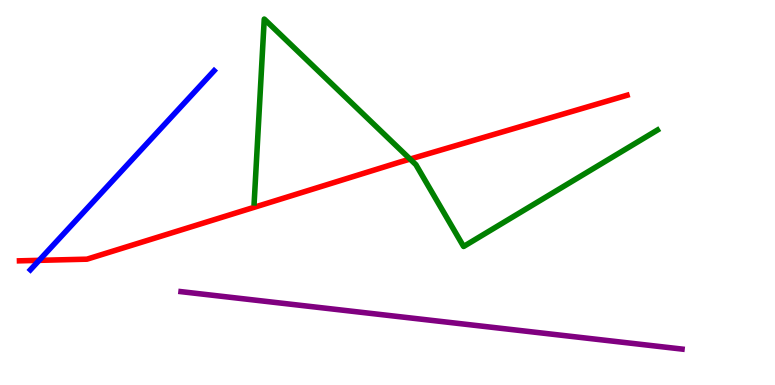[{'lines': ['blue', 'red'], 'intersections': [{'x': 0.505, 'y': 3.24}]}, {'lines': ['green', 'red'], 'intersections': [{'x': 5.29, 'y': 5.87}]}, {'lines': ['purple', 'red'], 'intersections': []}, {'lines': ['blue', 'green'], 'intersections': []}, {'lines': ['blue', 'purple'], 'intersections': []}, {'lines': ['green', 'purple'], 'intersections': []}]